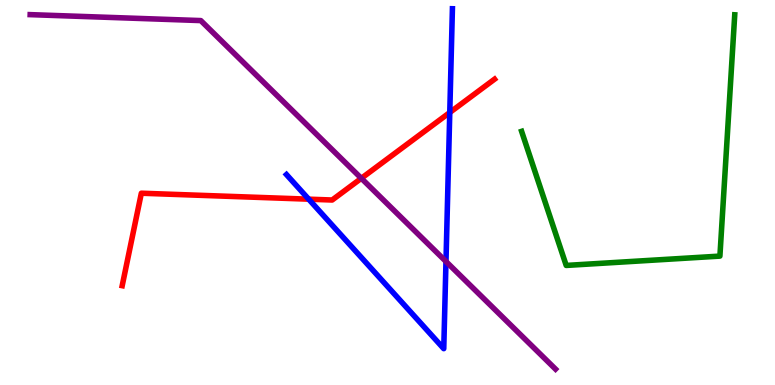[{'lines': ['blue', 'red'], 'intersections': [{'x': 3.98, 'y': 4.83}, {'x': 5.8, 'y': 7.08}]}, {'lines': ['green', 'red'], 'intersections': []}, {'lines': ['purple', 'red'], 'intersections': [{'x': 4.66, 'y': 5.37}]}, {'lines': ['blue', 'green'], 'intersections': []}, {'lines': ['blue', 'purple'], 'intersections': [{'x': 5.75, 'y': 3.21}]}, {'lines': ['green', 'purple'], 'intersections': []}]